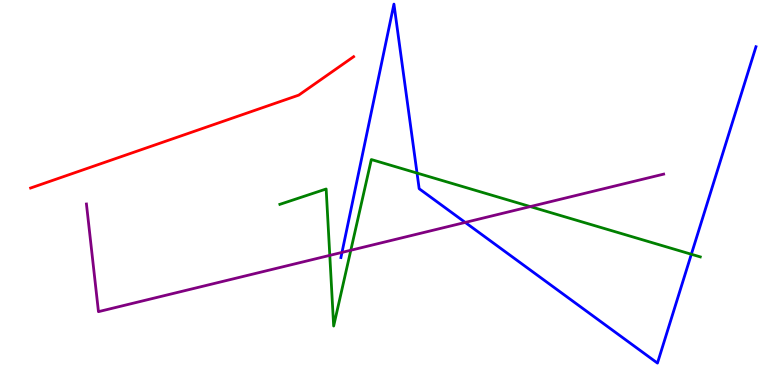[{'lines': ['blue', 'red'], 'intersections': []}, {'lines': ['green', 'red'], 'intersections': []}, {'lines': ['purple', 'red'], 'intersections': []}, {'lines': ['blue', 'green'], 'intersections': [{'x': 5.38, 'y': 5.5}, {'x': 8.92, 'y': 3.4}]}, {'lines': ['blue', 'purple'], 'intersections': [{'x': 4.41, 'y': 3.44}, {'x': 6.0, 'y': 4.22}]}, {'lines': ['green', 'purple'], 'intersections': [{'x': 4.26, 'y': 3.37}, {'x': 4.53, 'y': 3.5}, {'x': 6.84, 'y': 4.63}]}]